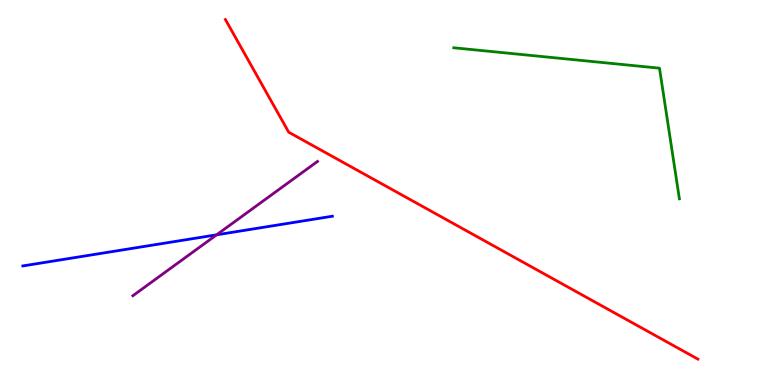[{'lines': ['blue', 'red'], 'intersections': []}, {'lines': ['green', 'red'], 'intersections': []}, {'lines': ['purple', 'red'], 'intersections': []}, {'lines': ['blue', 'green'], 'intersections': []}, {'lines': ['blue', 'purple'], 'intersections': [{'x': 2.79, 'y': 3.9}]}, {'lines': ['green', 'purple'], 'intersections': []}]